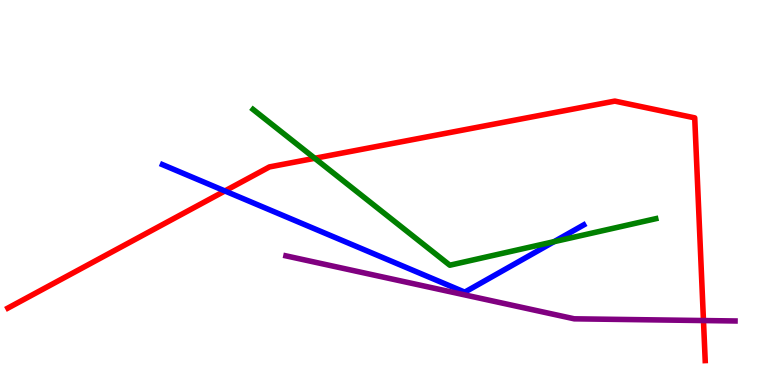[{'lines': ['blue', 'red'], 'intersections': [{'x': 2.9, 'y': 5.04}]}, {'lines': ['green', 'red'], 'intersections': [{'x': 4.06, 'y': 5.89}]}, {'lines': ['purple', 'red'], 'intersections': [{'x': 9.08, 'y': 1.67}]}, {'lines': ['blue', 'green'], 'intersections': [{'x': 7.15, 'y': 3.72}]}, {'lines': ['blue', 'purple'], 'intersections': []}, {'lines': ['green', 'purple'], 'intersections': []}]